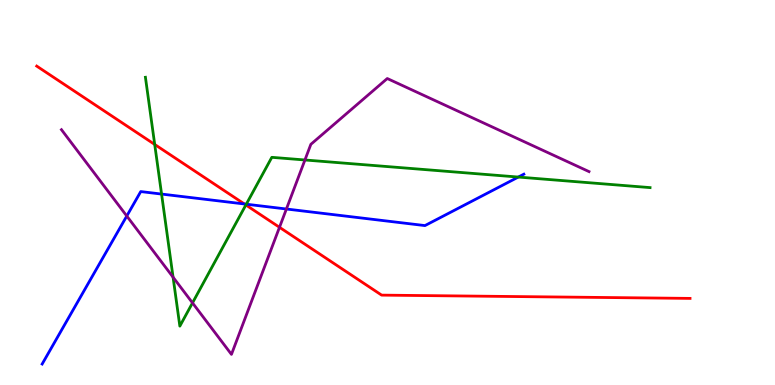[{'lines': ['blue', 'red'], 'intersections': [{'x': 3.15, 'y': 4.7}]}, {'lines': ['green', 'red'], 'intersections': [{'x': 2.0, 'y': 6.25}, {'x': 3.17, 'y': 4.68}]}, {'lines': ['purple', 'red'], 'intersections': [{'x': 3.61, 'y': 4.1}]}, {'lines': ['blue', 'green'], 'intersections': [{'x': 2.08, 'y': 4.96}, {'x': 3.18, 'y': 4.7}, {'x': 6.69, 'y': 5.4}]}, {'lines': ['blue', 'purple'], 'intersections': [{'x': 1.64, 'y': 4.39}, {'x': 3.7, 'y': 4.57}]}, {'lines': ['green', 'purple'], 'intersections': [{'x': 2.23, 'y': 2.8}, {'x': 2.48, 'y': 2.13}, {'x': 3.93, 'y': 5.84}]}]